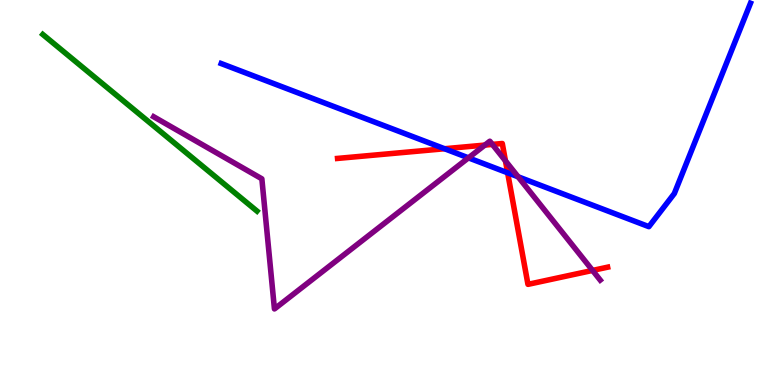[{'lines': ['blue', 'red'], 'intersections': [{'x': 5.74, 'y': 6.14}, {'x': 6.55, 'y': 5.51}]}, {'lines': ['green', 'red'], 'intersections': []}, {'lines': ['purple', 'red'], 'intersections': [{'x': 6.26, 'y': 6.23}, {'x': 6.35, 'y': 6.25}, {'x': 6.52, 'y': 5.82}, {'x': 7.65, 'y': 2.98}]}, {'lines': ['blue', 'green'], 'intersections': []}, {'lines': ['blue', 'purple'], 'intersections': [{'x': 6.04, 'y': 5.9}, {'x': 6.69, 'y': 5.41}]}, {'lines': ['green', 'purple'], 'intersections': []}]